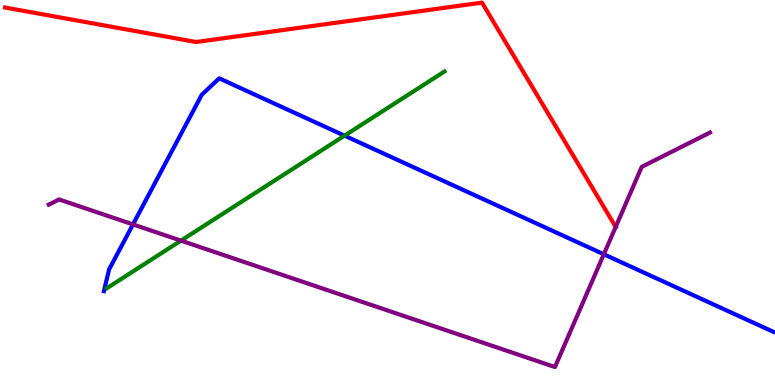[{'lines': ['blue', 'red'], 'intersections': []}, {'lines': ['green', 'red'], 'intersections': []}, {'lines': ['purple', 'red'], 'intersections': [{'x': 7.94, 'y': 4.11}]}, {'lines': ['blue', 'green'], 'intersections': [{'x': 4.45, 'y': 6.48}]}, {'lines': ['blue', 'purple'], 'intersections': [{'x': 1.72, 'y': 4.17}, {'x': 7.79, 'y': 3.4}]}, {'lines': ['green', 'purple'], 'intersections': [{'x': 2.33, 'y': 3.75}]}]